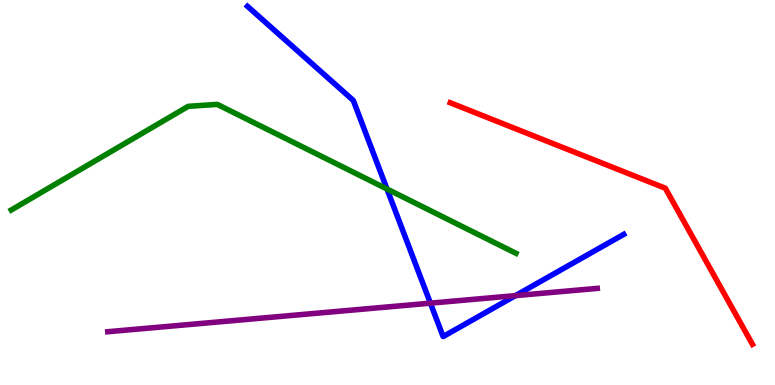[{'lines': ['blue', 'red'], 'intersections': []}, {'lines': ['green', 'red'], 'intersections': []}, {'lines': ['purple', 'red'], 'intersections': []}, {'lines': ['blue', 'green'], 'intersections': [{'x': 4.99, 'y': 5.09}]}, {'lines': ['blue', 'purple'], 'intersections': [{'x': 5.55, 'y': 2.13}, {'x': 6.65, 'y': 2.32}]}, {'lines': ['green', 'purple'], 'intersections': []}]